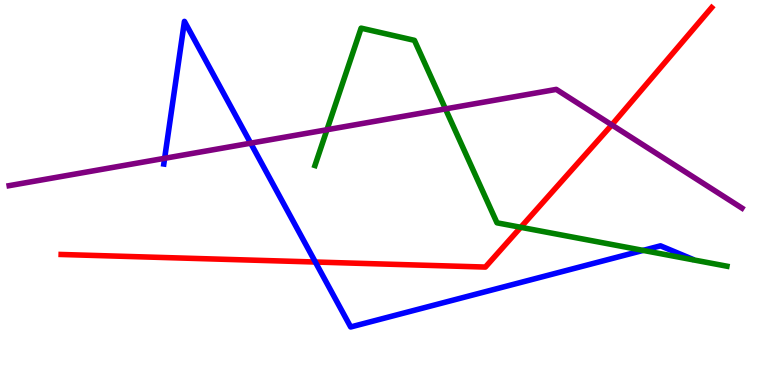[{'lines': ['blue', 'red'], 'intersections': [{'x': 4.07, 'y': 3.19}]}, {'lines': ['green', 'red'], 'intersections': [{'x': 6.72, 'y': 4.1}]}, {'lines': ['purple', 'red'], 'intersections': [{'x': 7.89, 'y': 6.76}]}, {'lines': ['blue', 'green'], 'intersections': [{'x': 8.3, 'y': 3.5}]}, {'lines': ['blue', 'purple'], 'intersections': [{'x': 2.12, 'y': 5.89}, {'x': 3.23, 'y': 6.28}]}, {'lines': ['green', 'purple'], 'intersections': [{'x': 4.22, 'y': 6.63}, {'x': 5.75, 'y': 7.17}]}]